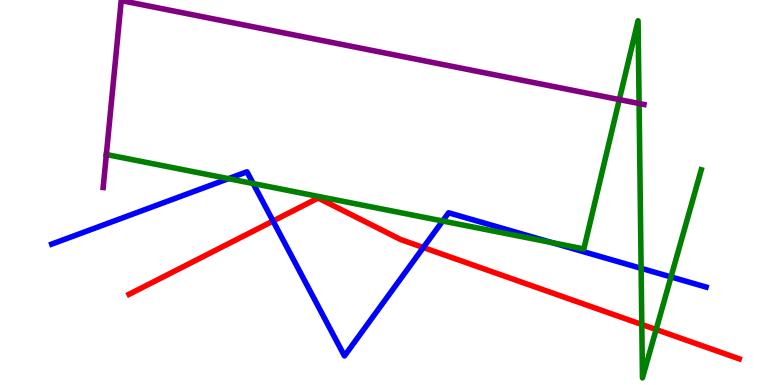[{'lines': ['blue', 'red'], 'intersections': [{'x': 3.52, 'y': 4.26}, {'x': 5.46, 'y': 3.57}]}, {'lines': ['green', 'red'], 'intersections': [{'x': 8.28, 'y': 1.57}, {'x': 8.47, 'y': 1.44}]}, {'lines': ['purple', 'red'], 'intersections': []}, {'lines': ['blue', 'green'], 'intersections': [{'x': 2.95, 'y': 5.36}, {'x': 3.27, 'y': 5.23}, {'x': 5.71, 'y': 4.26}, {'x': 7.12, 'y': 3.7}, {'x': 8.27, 'y': 3.03}, {'x': 8.66, 'y': 2.81}]}, {'lines': ['blue', 'purple'], 'intersections': []}, {'lines': ['green', 'purple'], 'intersections': [{'x': 1.37, 'y': 5.99}, {'x': 7.99, 'y': 7.41}, {'x': 8.25, 'y': 7.31}]}]